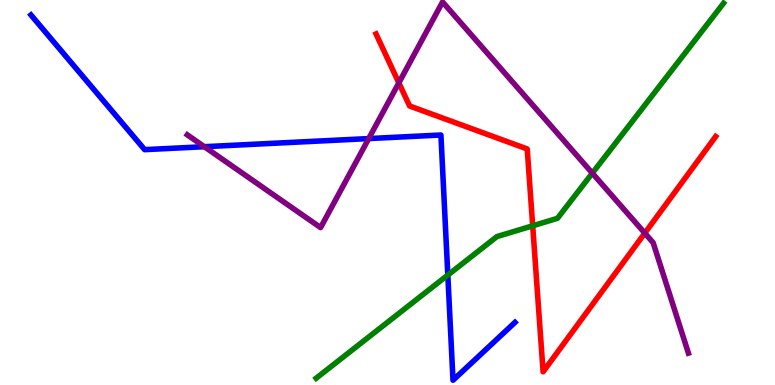[{'lines': ['blue', 'red'], 'intersections': []}, {'lines': ['green', 'red'], 'intersections': [{'x': 6.87, 'y': 4.14}]}, {'lines': ['purple', 'red'], 'intersections': [{'x': 5.15, 'y': 7.85}, {'x': 8.32, 'y': 3.94}]}, {'lines': ['blue', 'green'], 'intersections': [{'x': 5.78, 'y': 2.86}]}, {'lines': ['blue', 'purple'], 'intersections': [{'x': 2.64, 'y': 6.19}, {'x': 4.76, 'y': 6.4}]}, {'lines': ['green', 'purple'], 'intersections': [{'x': 7.64, 'y': 5.5}]}]